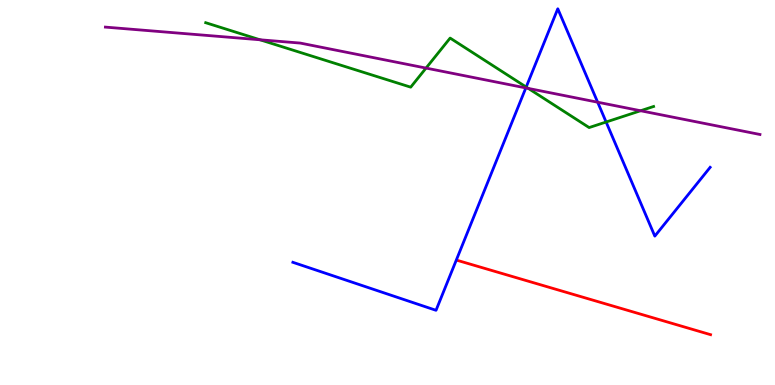[{'lines': ['blue', 'red'], 'intersections': []}, {'lines': ['green', 'red'], 'intersections': []}, {'lines': ['purple', 'red'], 'intersections': []}, {'lines': ['blue', 'green'], 'intersections': [{'x': 6.79, 'y': 7.74}, {'x': 7.82, 'y': 6.83}]}, {'lines': ['blue', 'purple'], 'intersections': [{'x': 6.78, 'y': 7.72}, {'x': 7.71, 'y': 7.35}]}, {'lines': ['green', 'purple'], 'intersections': [{'x': 3.35, 'y': 8.97}, {'x': 5.5, 'y': 8.23}, {'x': 6.82, 'y': 7.7}, {'x': 8.27, 'y': 7.12}]}]